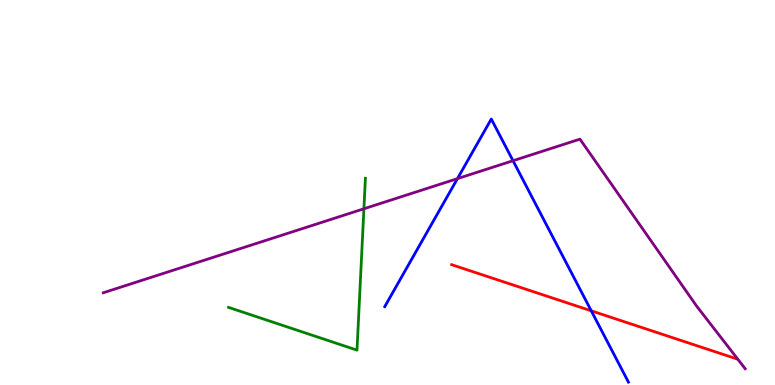[{'lines': ['blue', 'red'], 'intersections': [{'x': 7.63, 'y': 1.93}]}, {'lines': ['green', 'red'], 'intersections': []}, {'lines': ['purple', 'red'], 'intersections': []}, {'lines': ['blue', 'green'], 'intersections': []}, {'lines': ['blue', 'purple'], 'intersections': [{'x': 5.9, 'y': 5.36}, {'x': 6.62, 'y': 5.83}]}, {'lines': ['green', 'purple'], 'intersections': [{'x': 4.7, 'y': 4.58}]}]